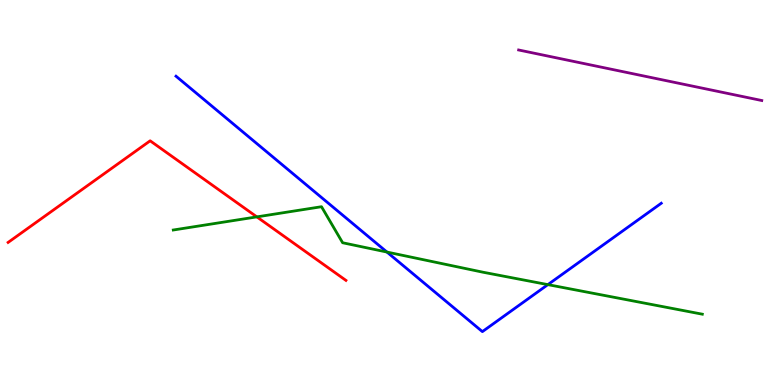[{'lines': ['blue', 'red'], 'intersections': []}, {'lines': ['green', 'red'], 'intersections': [{'x': 3.31, 'y': 4.37}]}, {'lines': ['purple', 'red'], 'intersections': []}, {'lines': ['blue', 'green'], 'intersections': [{'x': 4.99, 'y': 3.45}, {'x': 7.07, 'y': 2.61}]}, {'lines': ['blue', 'purple'], 'intersections': []}, {'lines': ['green', 'purple'], 'intersections': []}]